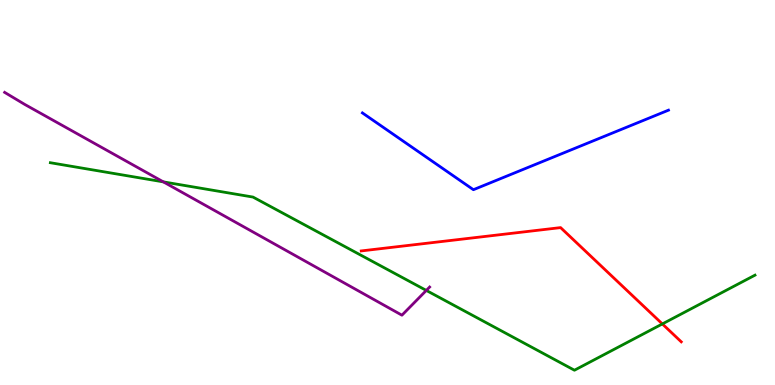[{'lines': ['blue', 'red'], 'intersections': []}, {'lines': ['green', 'red'], 'intersections': [{'x': 8.55, 'y': 1.59}]}, {'lines': ['purple', 'red'], 'intersections': []}, {'lines': ['blue', 'green'], 'intersections': []}, {'lines': ['blue', 'purple'], 'intersections': []}, {'lines': ['green', 'purple'], 'intersections': [{'x': 2.11, 'y': 5.28}, {'x': 5.5, 'y': 2.46}]}]